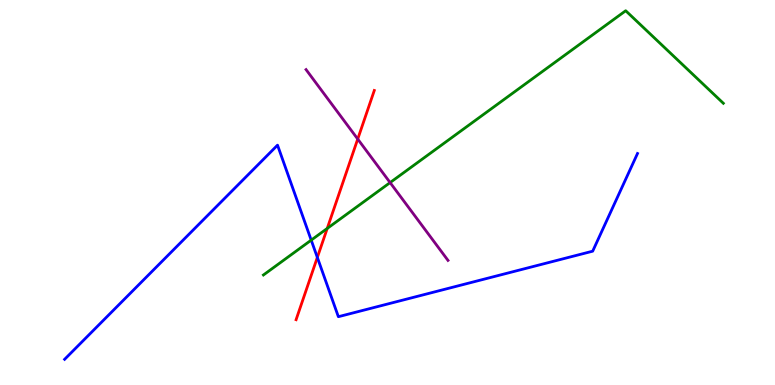[{'lines': ['blue', 'red'], 'intersections': [{'x': 4.09, 'y': 3.31}]}, {'lines': ['green', 'red'], 'intersections': [{'x': 4.22, 'y': 4.07}]}, {'lines': ['purple', 'red'], 'intersections': [{'x': 4.62, 'y': 6.39}]}, {'lines': ['blue', 'green'], 'intersections': [{'x': 4.02, 'y': 3.76}]}, {'lines': ['blue', 'purple'], 'intersections': []}, {'lines': ['green', 'purple'], 'intersections': [{'x': 5.03, 'y': 5.26}]}]